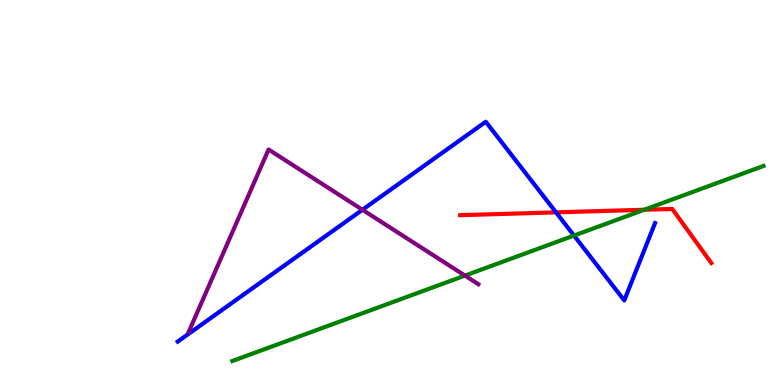[{'lines': ['blue', 'red'], 'intersections': [{'x': 7.17, 'y': 4.48}]}, {'lines': ['green', 'red'], 'intersections': [{'x': 8.31, 'y': 4.55}]}, {'lines': ['purple', 'red'], 'intersections': []}, {'lines': ['blue', 'green'], 'intersections': [{'x': 7.41, 'y': 3.88}]}, {'lines': ['blue', 'purple'], 'intersections': [{'x': 4.68, 'y': 4.55}]}, {'lines': ['green', 'purple'], 'intersections': [{'x': 6.0, 'y': 2.84}]}]